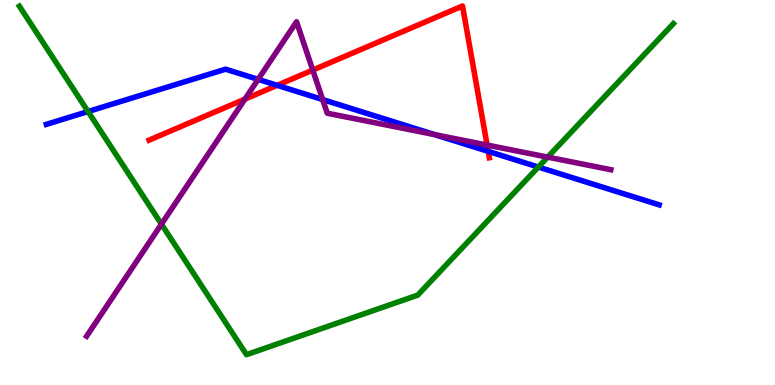[{'lines': ['blue', 'red'], 'intersections': [{'x': 3.58, 'y': 7.78}, {'x': 6.3, 'y': 6.07}]}, {'lines': ['green', 'red'], 'intersections': []}, {'lines': ['purple', 'red'], 'intersections': [{'x': 3.16, 'y': 7.43}, {'x': 4.04, 'y': 8.18}, {'x': 6.29, 'y': 6.23}]}, {'lines': ['blue', 'green'], 'intersections': [{'x': 1.14, 'y': 7.1}, {'x': 6.95, 'y': 5.66}]}, {'lines': ['blue', 'purple'], 'intersections': [{'x': 3.33, 'y': 7.94}, {'x': 4.16, 'y': 7.41}, {'x': 5.61, 'y': 6.5}]}, {'lines': ['green', 'purple'], 'intersections': [{'x': 2.08, 'y': 4.18}, {'x': 7.07, 'y': 5.92}]}]